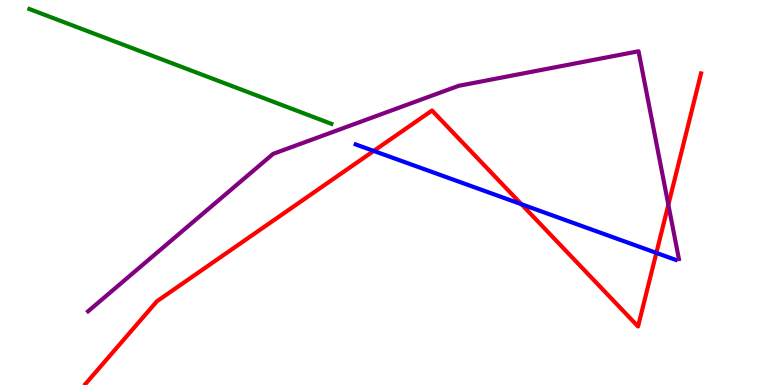[{'lines': ['blue', 'red'], 'intersections': [{'x': 4.82, 'y': 6.08}, {'x': 6.73, 'y': 4.7}, {'x': 8.47, 'y': 3.43}]}, {'lines': ['green', 'red'], 'intersections': []}, {'lines': ['purple', 'red'], 'intersections': [{'x': 8.62, 'y': 4.68}]}, {'lines': ['blue', 'green'], 'intersections': []}, {'lines': ['blue', 'purple'], 'intersections': []}, {'lines': ['green', 'purple'], 'intersections': []}]